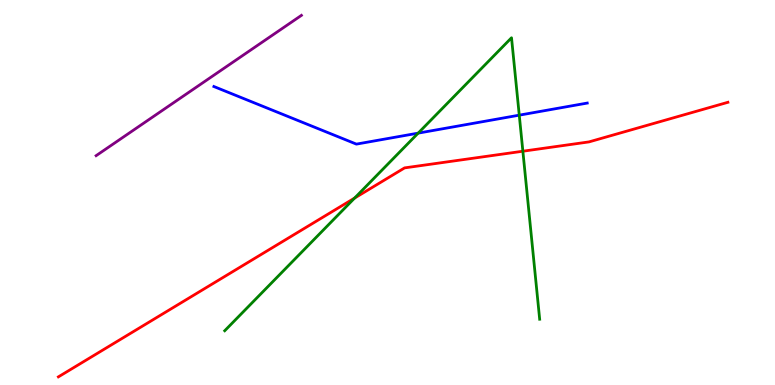[{'lines': ['blue', 'red'], 'intersections': []}, {'lines': ['green', 'red'], 'intersections': [{'x': 4.58, 'y': 4.86}, {'x': 6.75, 'y': 6.07}]}, {'lines': ['purple', 'red'], 'intersections': []}, {'lines': ['blue', 'green'], 'intersections': [{'x': 5.4, 'y': 6.54}, {'x': 6.7, 'y': 7.01}]}, {'lines': ['blue', 'purple'], 'intersections': []}, {'lines': ['green', 'purple'], 'intersections': []}]